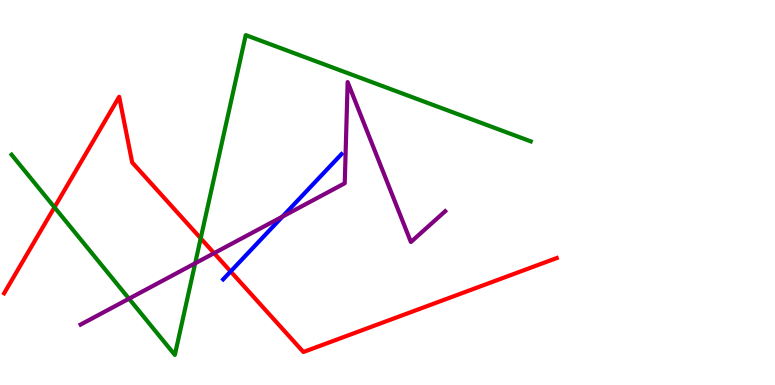[{'lines': ['blue', 'red'], 'intersections': [{'x': 2.98, 'y': 2.95}]}, {'lines': ['green', 'red'], 'intersections': [{'x': 0.703, 'y': 4.62}, {'x': 2.59, 'y': 3.81}]}, {'lines': ['purple', 'red'], 'intersections': [{'x': 2.76, 'y': 3.42}]}, {'lines': ['blue', 'green'], 'intersections': []}, {'lines': ['blue', 'purple'], 'intersections': [{'x': 3.65, 'y': 4.37}]}, {'lines': ['green', 'purple'], 'intersections': [{'x': 1.66, 'y': 2.24}, {'x': 2.52, 'y': 3.16}]}]